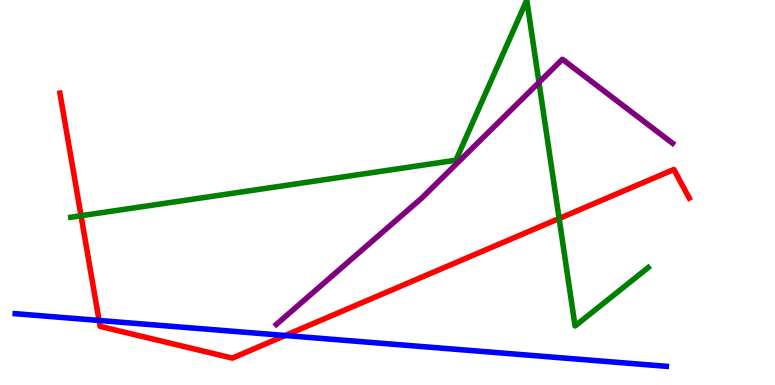[{'lines': ['blue', 'red'], 'intersections': [{'x': 1.28, 'y': 1.68}, {'x': 3.68, 'y': 1.29}]}, {'lines': ['green', 'red'], 'intersections': [{'x': 1.05, 'y': 4.4}, {'x': 7.21, 'y': 4.32}]}, {'lines': ['purple', 'red'], 'intersections': []}, {'lines': ['blue', 'green'], 'intersections': []}, {'lines': ['blue', 'purple'], 'intersections': []}, {'lines': ['green', 'purple'], 'intersections': [{'x': 6.95, 'y': 7.86}]}]